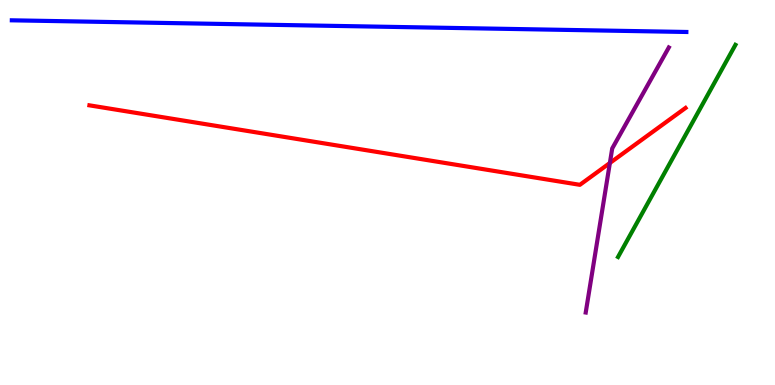[{'lines': ['blue', 'red'], 'intersections': []}, {'lines': ['green', 'red'], 'intersections': []}, {'lines': ['purple', 'red'], 'intersections': [{'x': 7.87, 'y': 5.77}]}, {'lines': ['blue', 'green'], 'intersections': []}, {'lines': ['blue', 'purple'], 'intersections': []}, {'lines': ['green', 'purple'], 'intersections': []}]